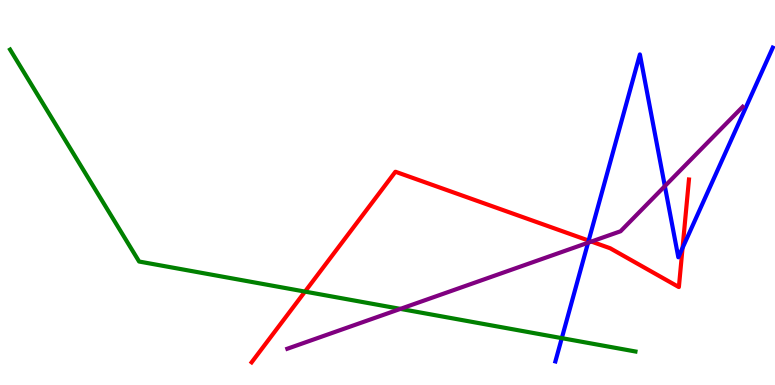[{'lines': ['blue', 'red'], 'intersections': [{'x': 7.6, 'y': 3.75}, {'x': 8.81, 'y': 3.56}]}, {'lines': ['green', 'red'], 'intersections': [{'x': 3.94, 'y': 2.43}]}, {'lines': ['purple', 'red'], 'intersections': [{'x': 7.63, 'y': 3.73}]}, {'lines': ['blue', 'green'], 'intersections': [{'x': 7.25, 'y': 1.22}]}, {'lines': ['blue', 'purple'], 'intersections': [{'x': 7.59, 'y': 3.7}, {'x': 8.58, 'y': 5.17}]}, {'lines': ['green', 'purple'], 'intersections': [{'x': 5.17, 'y': 1.98}]}]